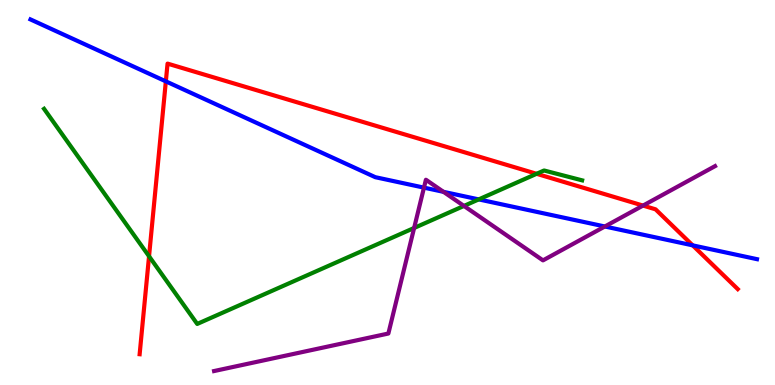[{'lines': ['blue', 'red'], 'intersections': [{'x': 2.14, 'y': 7.89}, {'x': 8.94, 'y': 3.63}]}, {'lines': ['green', 'red'], 'intersections': [{'x': 1.92, 'y': 3.34}, {'x': 6.92, 'y': 5.49}]}, {'lines': ['purple', 'red'], 'intersections': [{'x': 8.3, 'y': 4.66}]}, {'lines': ['blue', 'green'], 'intersections': [{'x': 6.18, 'y': 4.82}]}, {'lines': ['blue', 'purple'], 'intersections': [{'x': 5.47, 'y': 5.13}, {'x': 5.72, 'y': 5.02}, {'x': 7.8, 'y': 4.12}]}, {'lines': ['green', 'purple'], 'intersections': [{'x': 5.34, 'y': 4.08}, {'x': 5.99, 'y': 4.65}]}]